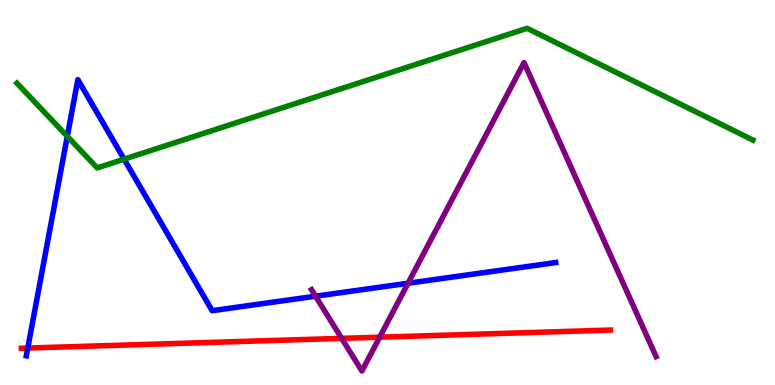[{'lines': ['blue', 'red'], 'intersections': [{'x': 0.358, 'y': 0.96}]}, {'lines': ['green', 'red'], 'intersections': []}, {'lines': ['purple', 'red'], 'intersections': [{'x': 4.41, 'y': 1.21}, {'x': 4.9, 'y': 1.24}]}, {'lines': ['blue', 'green'], 'intersections': [{'x': 0.868, 'y': 6.46}, {'x': 1.6, 'y': 5.87}]}, {'lines': ['blue', 'purple'], 'intersections': [{'x': 4.07, 'y': 2.31}, {'x': 5.26, 'y': 2.64}]}, {'lines': ['green', 'purple'], 'intersections': []}]